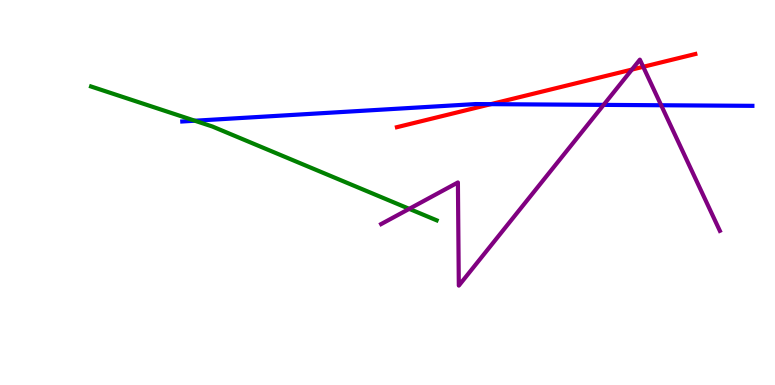[{'lines': ['blue', 'red'], 'intersections': [{'x': 6.33, 'y': 7.29}]}, {'lines': ['green', 'red'], 'intersections': []}, {'lines': ['purple', 'red'], 'intersections': [{'x': 8.15, 'y': 8.19}, {'x': 8.3, 'y': 8.26}]}, {'lines': ['blue', 'green'], 'intersections': [{'x': 2.51, 'y': 6.86}]}, {'lines': ['blue', 'purple'], 'intersections': [{'x': 7.79, 'y': 7.28}, {'x': 8.53, 'y': 7.27}]}, {'lines': ['green', 'purple'], 'intersections': [{'x': 5.28, 'y': 4.58}]}]